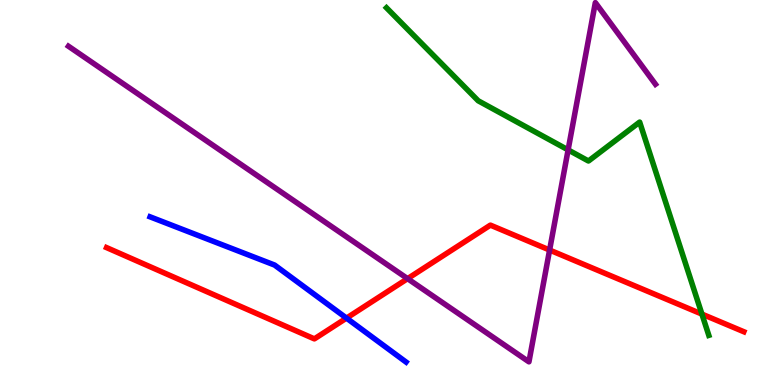[{'lines': ['blue', 'red'], 'intersections': [{'x': 4.47, 'y': 1.74}]}, {'lines': ['green', 'red'], 'intersections': [{'x': 9.06, 'y': 1.84}]}, {'lines': ['purple', 'red'], 'intersections': [{'x': 5.26, 'y': 2.76}, {'x': 7.09, 'y': 3.51}]}, {'lines': ['blue', 'green'], 'intersections': []}, {'lines': ['blue', 'purple'], 'intersections': []}, {'lines': ['green', 'purple'], 'intersections': [{'x': 7.33, 'y': 6.11}]}]